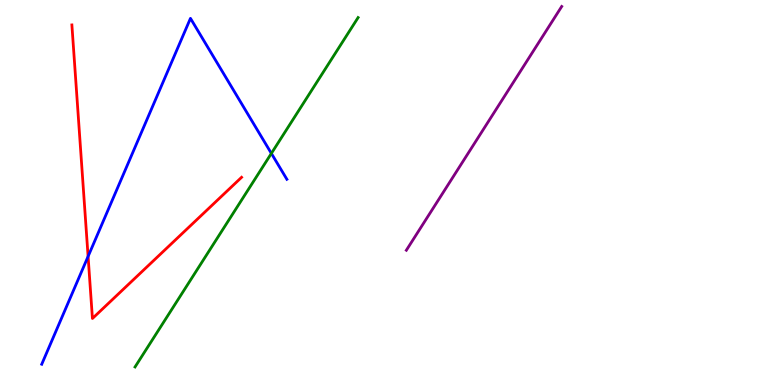[{'lines': ['blue', 'red'], 'intersections': [{'x': 1.14, 'y': 3.34}]}, {'lines': ['green', 'red'], 'intersections': []}, {'lines': ['purple', 'red'], 'intersections': []}, {'lines': ['blue', 'green'], 'intersections': [{'x': 3.5, 'y': 6.02}]}, {'lines': ['blue', 'purple'], 'intersections': []}, {'lines': ['green', 'purple'], 'intersections': []}]